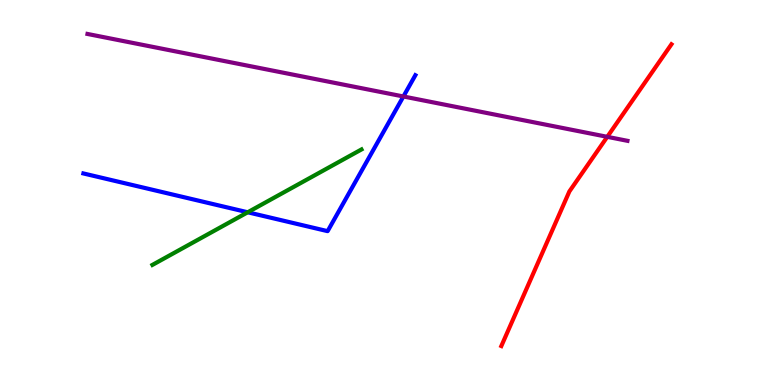[{'lines': ['blue', 'red'], 'intersections': []}, {'lines': ['green', 'red'], 'intersections': []}, {'lines': ['purple', 'red'], 'intersections': [{'x': 7.84, 'y': 6.45}]}, {'lines': ['blue', 'green'], 'intersections': [{'x': 3.2, 'y': 4.49}]}, {'lines': ['blue', 'purple'], 'intersections': [{'x': 5.21, 'y': 7.49}]}, {'lines': ['green', 'purple'], 'intersections': []}]